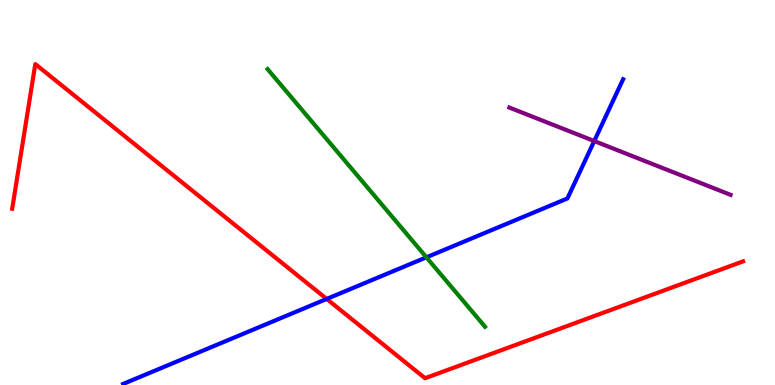[{'lines': ['blue', 'red'], 'intersections': [{'x': 4.22, 'y': 2.24}]}, {'lines': ['green', 'red'], 'intersections': []}, {'lines': ['purple', 'red'], 'intersections': []}, {'lines': ['blue', 'green'], 'intersections': [{'x': 5.5, 'y': 3.32}]}, {'lines': ['blue', 'purple'], 'intersections': [{'x': 7.67, 'y': 6.34}]}, {'lines': ['green', 'purple'], 'intersections': []}]